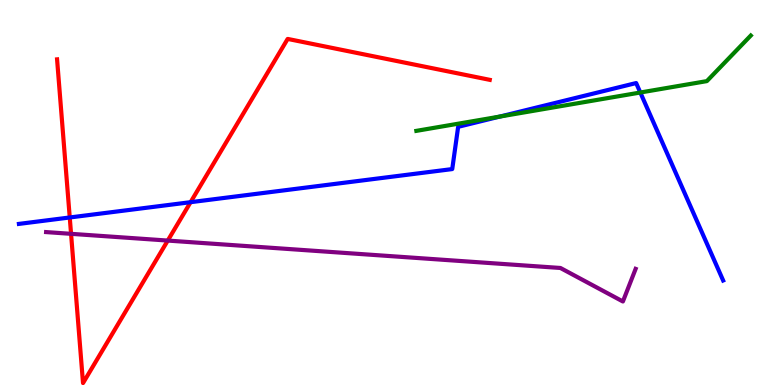[{'lines': ['blue', 'red'], 'intersections': [{'x': 0.9, 'y': 4.35}, {'x': 2.46, 'y': 4.75}]}, {'lines': ['green', 'red'], 'intersections': []}, {'lines': ['purple', 'red'], 'intersections': [{'x': 0.917, 'y': 3.93}, {'x': 2.16, 'y': 3.75}]}, {'lines': ['blue', 'green'], 'intersections': [{'x': 6.45, 'y': 6.97}, {'x': 8.26, 'y': 7.6}]}, {'lines': ['blue', 'purple'], 'intersections': []}, {'lines': ['green', 'purple'], 'intersections': []}]